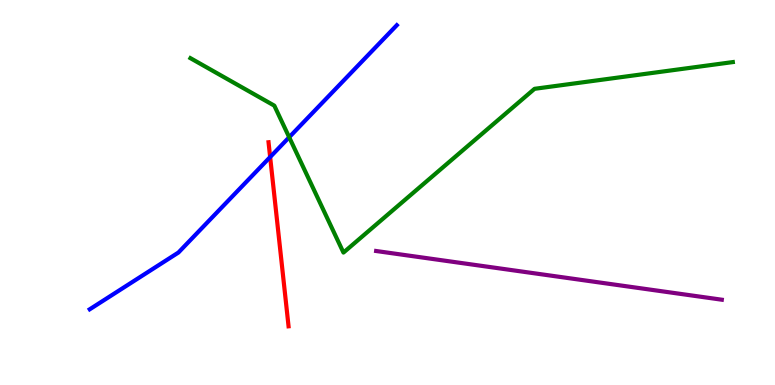[{'lines': ['blue', 'red'], 'intersections': [{'x': 3.49, 'y': 5.92}]}, {'lines': ['green', 'red'], 'intersections': []}, {'lines': ['purple', 'red'], 'intersections': []}, {'lines': ['blue', 'green'], 'intersections': [{'x': 3.73, 'y': 6.44}]}, {'lines': ['blue', 'purple'], 'intersections': []}, {'lines': ['green', 'purple'], 'intersections': []}]